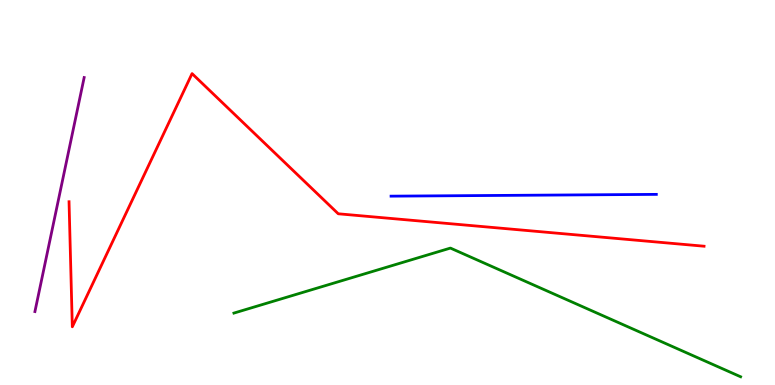[{'lines': ['blue', 'red'], 'intersections': []}, {'lines': ['green', 'red'], 'intersections': []}, {'lines': ['purple', 'red'], 'intersections': []}, {'lines': ['blue', 'green'], 'intersections': []}, {'lines': ['blue', 'purple'], 'intersections': []}, {'lines': ['green', 'purple'], 'intersections': []}]